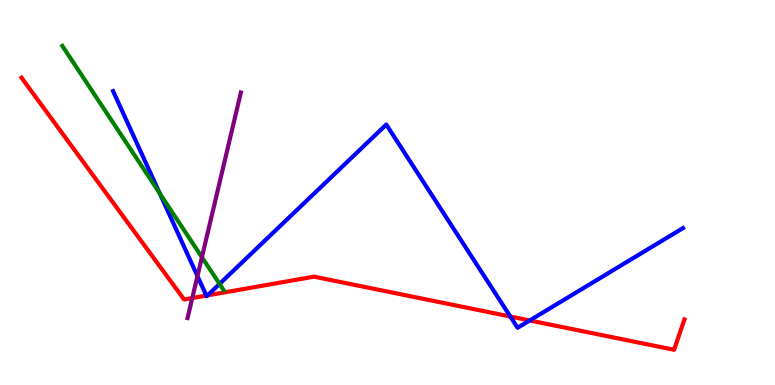[{'lines': ['blue', 'red'], 'intersections': [{'x': 2.66, 'y': 2.32}, {'x': 2.68, 'y': 2.33}, {'x': 6.58, 'y': 1.78}, {'x': 6.84, 'y': 1.68}]}, {'lines': ['green', 'red'], 'intersections': []}, {'lines': ['purple', 'red'], 'intersections': [{'x': 2.48, 'y': 2.26}]}, {'lines': ['blue', 'green'], 'intersections': [{'x': 2.06, 'y': 4.98}, {'x': 2.83, 'y': 2.63}]}, {'lines': ['blue', 'purple'], 'intersections': [{'x': 2.55, 'y': 2.83}]}, {'lines': ['green', 'purple'], 'intersections': [{'x': 2.61, 'y': 3.32}]}]